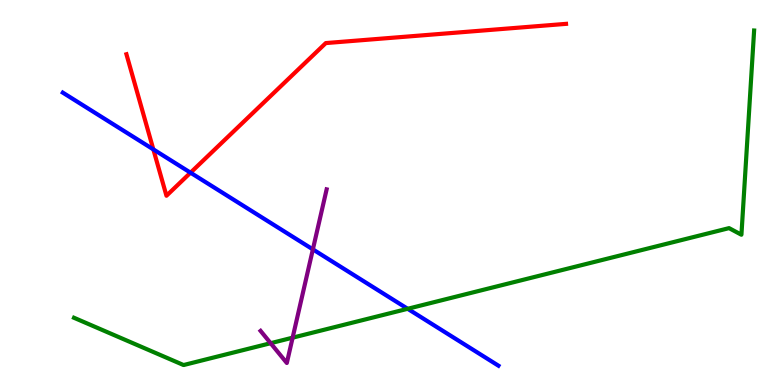[{'lines': ['blue', 'red'], 'intersections': [{'x': 1.98, 'y': 6.12}, {'x': 2.46, 'y': 5.51}]}, {'lines': ['green', 'red'], 'intersections': []}, {'lines': ['purple', 'red'], 'intersections': []}, {'lines': ['blue', 'green'], 'intersections': [{'x': 5.26, 'y': 1.98}]}, {'lines': ['blue', 'purple'], 'intersections': [{'x': 4.04, 'y': 3.52}]}, {'lines': ['green', 'purple'], 'intersections': [{'x': 3.49, 'y': 1.09}, {'x': 3.78, 'y': 1.23}]}]